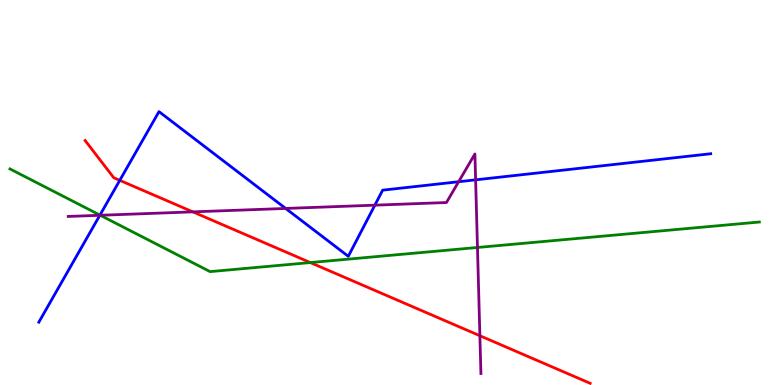[{'lines': ['blue', 'red'], 'intersections': [{'x': 1.55, 'y': 5.32}]}, {'lines': ['green', 'red'], 'intersections': [{'x': 4.0, 'y': 3.18}]}, {'lines': ['purple', 'red'], 'intersections': [{'x': 2.49, 'y': 4.5}, {'x': 6.19, 'y': 1.28}]}, {'lines': ['blue', 'green'], 'intersections': [{'x': 1.29, 'y': 4.41}]}, {'lines': ['blue', 'purple'], 'intersections': [{'x': 1.29, 'y': 4.41}, {'x': 3.69, 'y': 4.59}, {'x': 4.84, 'y': 4.67}, {'x': 5.92, 'y': 5.28}, {'x': 6.14, 'y': 5.33}]}, {'lines': ['green', 'purple'], 'intersections': [{'x': 1.29, 'y': 4.41}, {'x': 6.16, 'y': 3.57}]}]